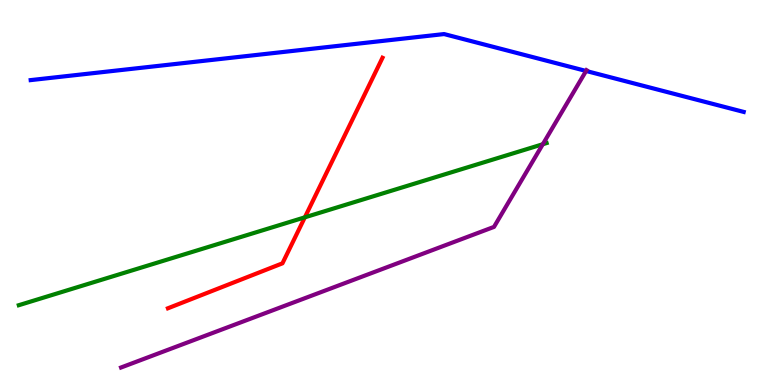[{'lines': ['blue', 'red'], 'intersections': []}, {'lines': ['green', 'red'], 'intersections': [{'x': 3.93, 'y': 4.36}]}, {'lines': ['purple', 'red'], 'intersections': []}, {'lines': ['blue', 'green'], 'intersections': []}, {'lines': ['blue', 'purple'], 'intersections': [{'x': 7.56, 'y': 8.16}]}, {'lines': ['green', 'purple'], 'intersections': [{'x': 7.0, 'y': 6.25}]}]